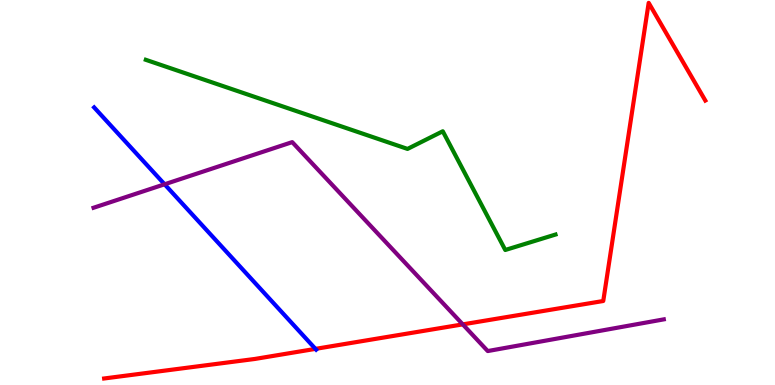[{'lines': ['blue', 'red'], 'intersections': [{'x': 4.07, 'y': 0.938}]}, {'lines': ['green', 'red'], 'intersections': []}, {'lines': ['purple', 'red'], 'intersections': [{'x': 5.97, 'y': 1.57}]}, {'lines': ['blue', 'green'], 'intersections': []}, {'lines': ['blue', 'purple'], 'intersections': [{'x': 2.12, 'y': 5.21}]}, {'lines': ['green', 'purple'], 'intersections': []}]